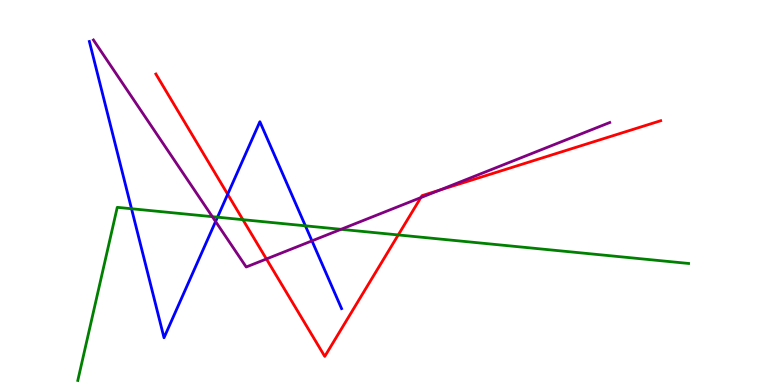[{'lines': ['blue', 'red'], 'intersections': [{'x': 2.94, 'y': 4.95}]}, {'lines': ['green', 'red'], 'intersections': [{'x': 3.13, 'y': 4.29}, {'x': 5.14, 'y': 3.9}]}, {'lines': ['purple', 'red'], 'intersections': [{'x': 3.44, 'y': 3.27}, {'x': 5.43, 'y': 4.87}, {'x': 5.67, 'y': 5.06}]}, {'lines': ['blue', 'green'], 'intersections': [{'x': 1.7, 'y': 4.58}, {'x': 2.81, 'y': 4.36}, {'x': 3.94, 'y': 4.13}]}, {'lines': ['blue', 'purple'], 'intersections': [{'x': 2.78, 'y': 4.25}, {'x': 4.03, 'y': 3.74}]}, {'lines': ['green', 'purple'], 'intersections': [{'x': 2.74, 'y': 4.37}, {'x': 4.4, 'y': 4.04}]}]